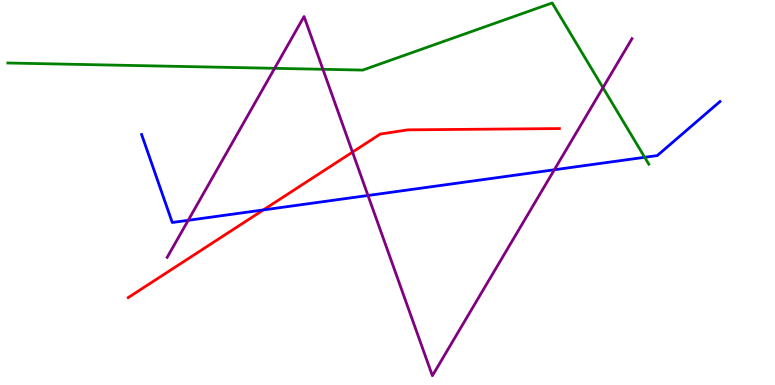[{'lines': ['blue', 'red'], 'intersections': [{'x': 3.4, 'y': 4.55}]}, {'lines': ['green', 'red'], 'intersections': []}, {'lines': ['purple', 'red'], 'intersections': [{'x': 4.55, 'y': 6.05}]}, {'lines': ['blue', 'green'], 'intersections': [{'x': 8.32, 'y': 5.91}]}, {'lines': ['blue', 'purple'], 'intersections': [{'x': 2.43, 'y': 4.28}, {'x': 4.75, 'y': 4.92}, {'x': 7.15, 'y': 5.59}]}, {'lines': ['green', 'purple'], 'intersections': [{'x': 3.54, 'y': 8.23}, {'x': 4.17, 'y': 8.2}, {'x': 7.78, 'y': 7.72}]}]